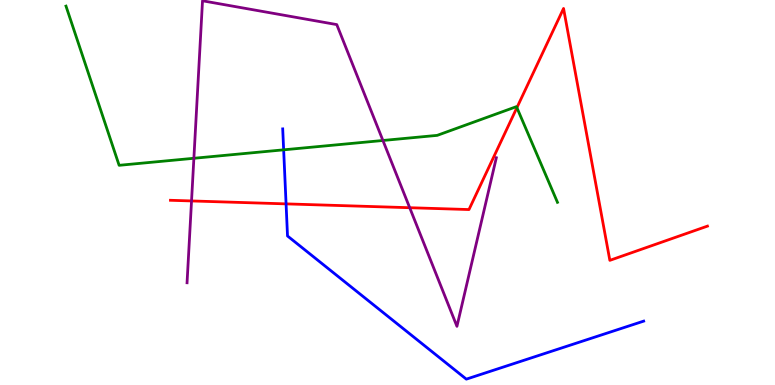[{'lines': ['blue', 'red'], 'intersections': [{'x': 3.69, 'y': 4.7}]}, {'lines': ['green', 'red'], 'intersections': [{'x': 6.67, 'y': 7.2}]}, {'lines': ['purple', 'red'], 'intersections': [{'x': 2.47, 'y': 4.78}, {'x': 5.29, 'y': 4.6}]}, {'lines': ['blue', 'green'], 'intersections': [{'x': 3.66, 'y': 6.11}]}, {'lines': ['blue', 'purple'], 'intersections': []}, {'lines': ['green', 'purple'], 'intersections': [{'x': 2.5, 'y': 5.89}, {'x': 4.94, 'y': 6.35}]}]